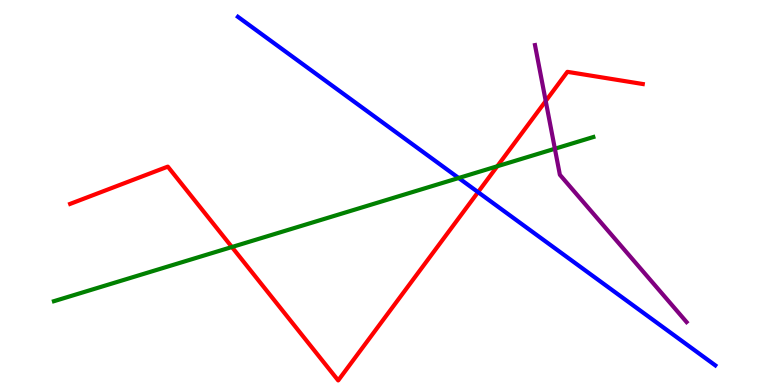[{'lines': ['blue', 'red'], 'intersections': [{'x': 6.17, 'y': 5.01}]}, {'lines': ['green', 'red'], 'intersections': [{'x': 2.99, 'y': 3.58}, {'x': 6.42, 'y': 5.68}]}, {'lines': ['purple', 'red'], 'intersections': [{'x': 7.04, 'y': 7.38}]}, {'lines': ['blue', 'green'], 'intersections': [{'x': 5.92, 'y': 5.38}]}, {'lines': ['blue', 'purple'], 'intersections': []}, {'lines': ['green', 'purple'], 'intersections': [{'x': 7.16, 'y': 6.14}]}]